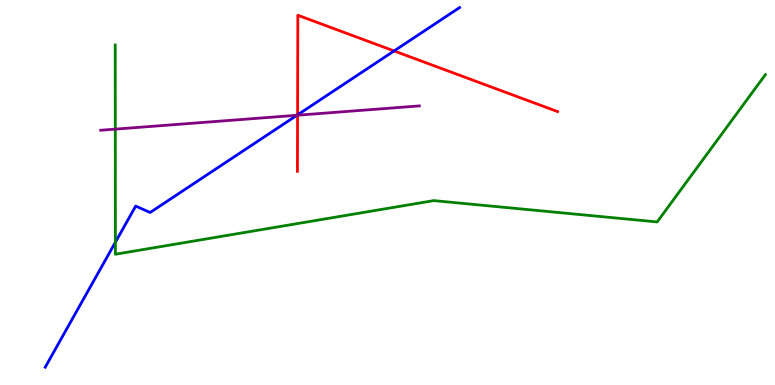[{'lines': ['blue', 'red'], 'intersections': [{'x': 3.84, 'y': 7.02}, {'x': 5.08, 'y': 8.68}]}, {'lines': ['green', 'red'], 'intersections': []}, {'lines': ['purple', 'red'], 'intersections': [{'x': 3.84, 'y': 7.01}]}, {'lines': ['blue', 'green'], 'intersections': [{'x': 1.49, 'y': 3.71}]}, {'lines': ['blue', 'purple'], 'intersections': [{'x': 3.83, 'y': 7.01}]}, {'lines': ['green', 'purple'], 'intersections': [{'x': 1.49, 'y': 6.65}]}]